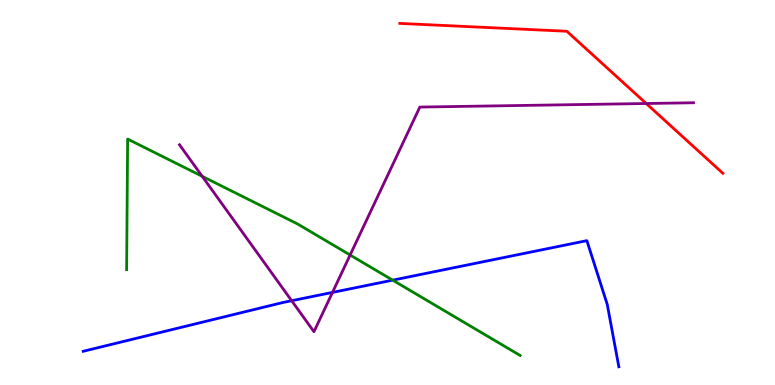[{'lines': ['blue', 'red'], 'intersections': []}, {'lines': ['green', 'red'], 'intersections': []}, {'lines': ['purple', 'red'], 'intersections': [{'x': 8.34, 'y': 7.31}]}, {'lines': ['blue', 'green'], 'intersections': [{'x': 5.07, 'y': 2.72}]}, {'lines': ['blue', 'purple'], 'intersections': [{'x': 3.76, 'y': 2.19}, {'x': 4.29, 'y': 2.4}]}, {'lines': ['green', 'purple'], 'intersections': [{'x': 2.61, 'y': 5.42}, {'x': 4.52, 'y': 3.38}]}]